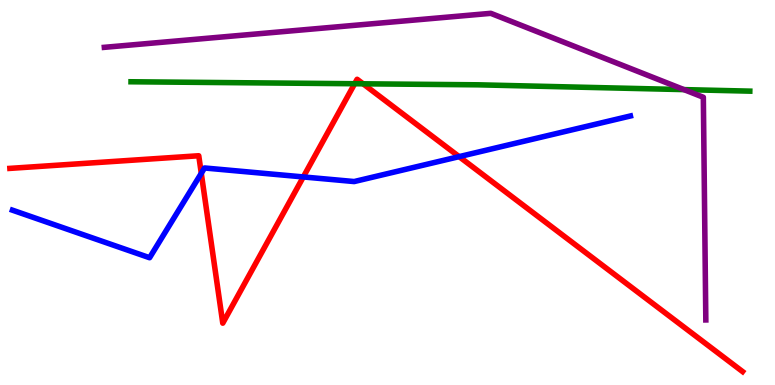[{'lines': ['blue', 'red'], 'intersections': [{'x': 2.6, 'y': 5.5}, {'x': 3.91, 'y': 5.4}, {'x': 5.92, 'y': 5.93}]}, {'lines': ['green', 'red'], 'intersections': [{'x': 4.58, 'y': 7.83}, {'x': 4.69, 'y': 7.82}]}, {'lines': ['purple', 'red'], 'intersections': []}, {'lines': ['blue', 'green'], 'intersections': []}, {'lines': ['blue', 'purple'], 'intersections': []}, {'lines': ['green', 'purple'], 'intersections': [{'x': 8.83, 'y': 7.67}]}]